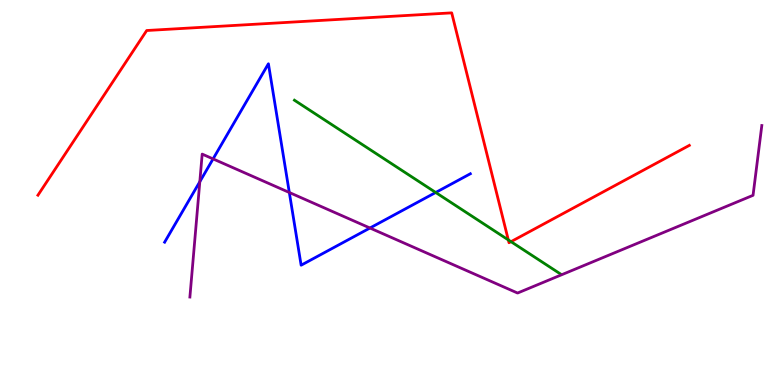[{'lines': ['blue', 'red'], 'intersections': []}, {'lines': ['green', 'red'], 'intersections': [{'x': 6.56, 'y': 3.77}, {'x': 6.59, 'y': 3.72}]}, {'lines': ['purple', 'red'], 'intersections': []}, {'lines': ['blue', 'green'], 'intersections': [{'x': 5.62, 'y': 5.0}]}, {'lines': ['blue', 'purple'], 'intersections': [{'x': 2.58, 'y': 5.28}, {'x': 2.75, 'y': 5.87}, {'x': 3.73, 'y': 5.0}, {'x': 4.77, 'y': 4.08}]}, {'lines': ['green', 'purple'], 'intersections': []}]